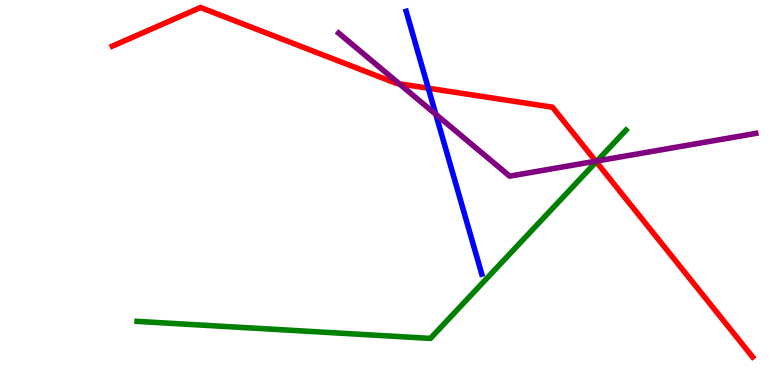[{'lines': ['blue', 'red'], 'intersections': [{'x': 5.53, 'y': 7.71}]}, {'lines': ['green', 'red'], 'intersections': [{'x': 7.69, 'y': 5.8}]}, {'lines': ['purple', 'red'], 'intersections': [{'x': 5.15, 'y': 7.82}, {'x': 7.69, 'y': 5.81}]}, {'lines': ['blue', 'green'], 'intersections': []}, {'lines': ['blue', 'purple'], 'intersections': [{'x': 5.62, 'y': 7.03}]}, {'lines': ['green', 'purple'], 'intersections': [{'x': 7.7, 'y': 5.82}]}]